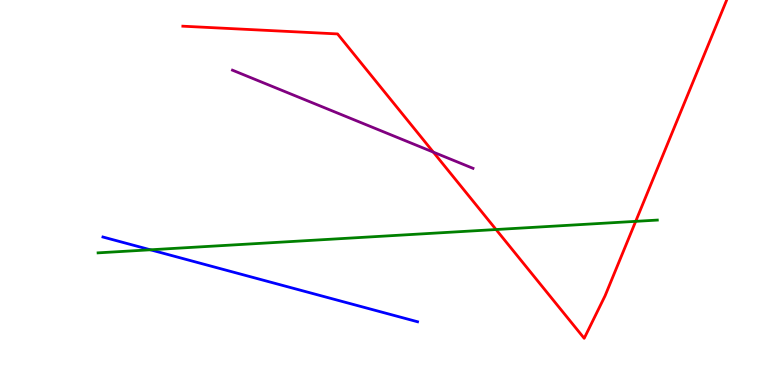[{'lines': ['blue', 'red'], 'intersections': []}, {'lines': ['green', 'red'], 'intersections': [{'x': 6.4, 'y': 4.04}, {'x': 8.2, 'y': 4.25}]}, {'lines': ['purple', 'red'], 'intersections': [{'x': 5.59, 'y': 6.05}]}, {'lines': ['blue', 'green'], 'intersections': [{'x': 1.94, 'y': 3.51}]}, {'lines': ['blue', 'purple'], 'intersections': []}, {'lines': ['green', 'purple'], 'intersections': []}]